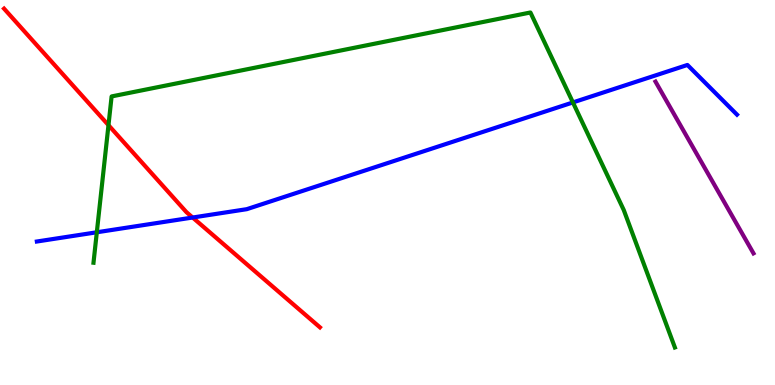[{'lines': ['blue', 'red'], 'intersections': [{'x': 2.49, 'y': 4.35}]}, {'lines': ['green', 'red'], 'intersections': [{'x': 1.4, 'y': 6.75}]}, {'lines': ['purple', 'red'], 'intersections': []}, {'lines': ['blue', 'green'], 'intersections': [{'x': 1.25, 'y': 3.97}, {'x': 7.39, 'y': 7.34}]}, {'lines': ['blue', 'purple'], 'intersections': []}, {'lines': ['green', 'purple'], 'intersections': []}]